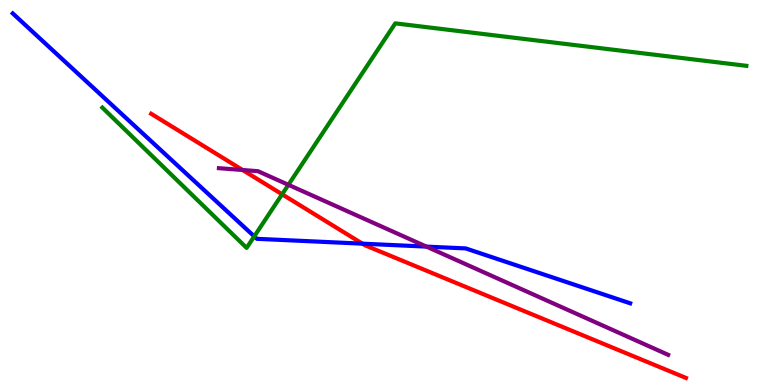[{'lines': ['blue', 'red'], 'intersections': [{'x': 4.68, 'y': 3.67}]}, {'lines': ['green', 'red'], 'intersections': [{'x': 3.64, 'y': 4.95}]}, {'lines': ['purple', 'red'], 'intersections': [{'x': 3.13, 'y': 5.58}]}, {'lines': ['blue', 'green'], 'intersections': [{'x': 3.28, 'y': 3.86}]}, {'lines': ['blue', 'purple'], 'intersections': [{'x': 5.5, 'y': 3.59}]}, {'lines': ['green', 'purple'], 'intersections': [{'x': 3.72, 'y': 5.2}]}]